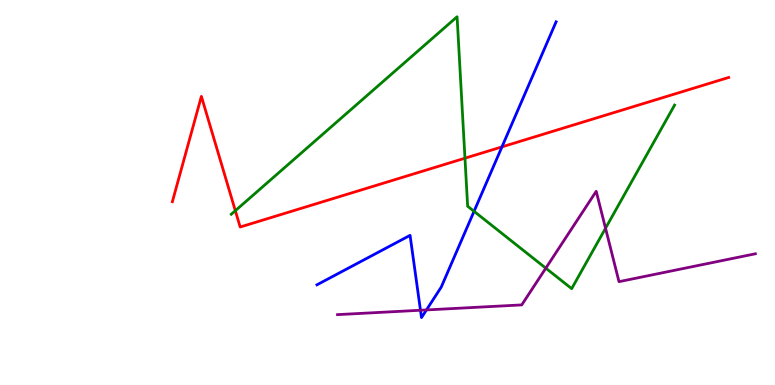[{'lines': ['blue', 'red'], 'intersections': [{'x': 6.48, 'y': 6.18}]}, {'lines': ['green', 'red'], 'intersections': [{'x': 3.04, 'y': 4.53}, {'x': 6.0, 'y': 5.89}]}, {'lines': ['purple', 'red'], 'intersections': []}, {'lines': ['blue', 'green'], 'intersections': [{'x': 6.12, 'y': 4.51}]}, {'lines': ['blue', 'purple'], 'intersections': [{'x': 5.43, 'y': 1.94}, {'x': 5.5, 'y': 1.95}]}, {'lines': ['green', 'purple'], 'intersections': [{'x': 7.04, 'y': 3.03}, {'x': 7.81, 'y': 4.07}]}]